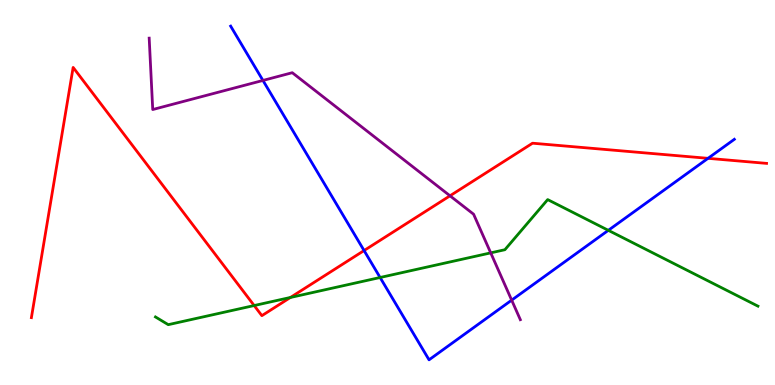[{'lines': ['blue', 'red'], 'intersections': [{'x': 4.7, 'y': 3.49}, {'x': 9.14, 'y': 5.89}]}, {'lines': ['green', 'red'], 'intersections': [{'x': 3.28, 'y': 2.06}, {'x': 3.75, 'y': 2.27}]}, {'lines': ['purple', 'red'], 'intersections': [{'x': 5.81, 'y': 4.91}]}, {'lines': ['blue', 'green'], 'intersections': [{'x': 4.9, 'y': 2.79}, {'x': 7.85, 'y': 4.02}]}, {'lines': ['blue', 'purple'], 'intersections': [{'x': 3.39, 'y': 7.91}, {'x': 6.6, 'y': 2.2}]}, {'lines': ['green', 'purple'], 'intersections': [{'x': 6.33, 'y': 3.43}]}]